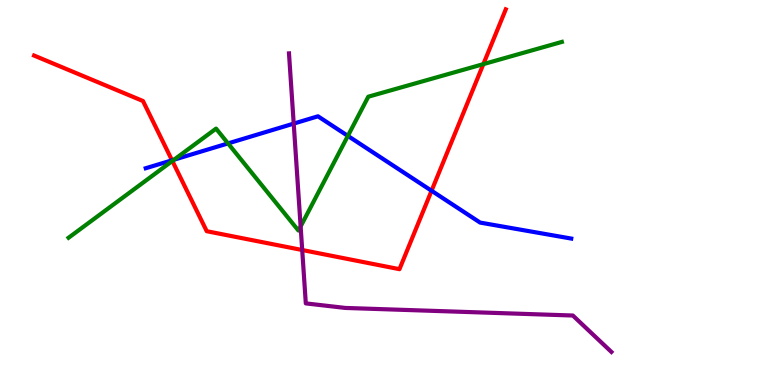[{'lines': ['blue', 'red'], 'intersections': [{'x': 2.22, 'y': 5.84}, {'x': 5.57, 'y': 5.05}]}, {'lines': ['green', 'red'], 'intersections': [{'x': 2.22, 'y': 5.82}, {'x': 6.24, 'y': 8.33}]}, {'lines': ['purple', 'red'], 'intersections': [{'x': 3.9, 'y': 3.51}]}, {'lines': ['blue', 'green'], 'intersections': [{'x': 2.25, 'y': 5.85}, {'x': 2.94, 'y': 6.27}, {'x': 4.49, 'y': 6.47}]}, {'lines': ['blue', 'purple'], 'intersections': [{'x': 3.79, 'y': 6.79}]}, {'lines': ['green', 'purple'], 'intersections': [{'x': 3.88, 'y': 4.12}]}]